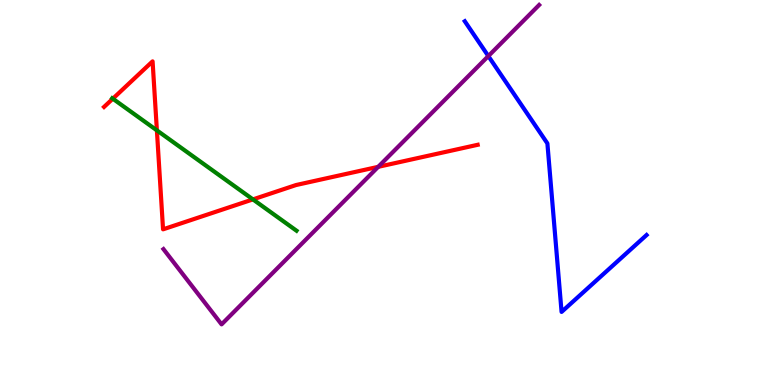[{'lines': ['blue', 'red'], 'intersections': []}, {'lines': ['green', 'red'], 'intersections': [{'x': 1.46, 'y': 7.44}, {'x': 2.02, 'y': 6.61}, {'x': 3.26, 'y': 4.82}]}, {'lines': ['purple', 'red'], 'intersections': [{'x': 4.88, 'y': 5.67}]}, {'lines': ['blue', 'green'], 'intersections': []}, {'lines': ['blue', 'purple'], 'intersections': [{'x': 6.3, 'y': 8.54}]}, {'lines': ['green', 'purple'], 'intersections': []}]